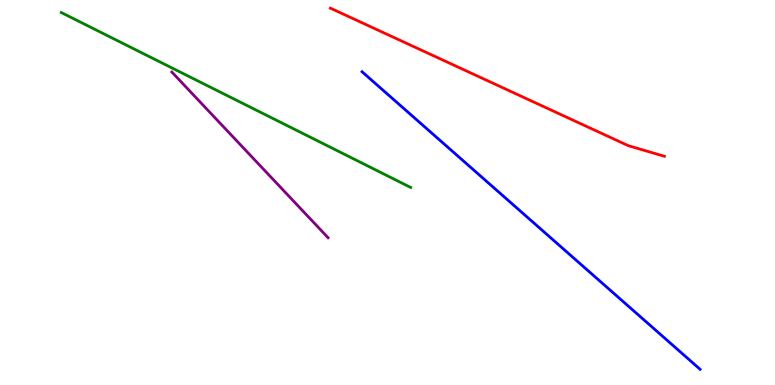[{'lines': ['blue', 'red'], 'intersections': []}, {'lines': ['green', 'red'], 'intersections': []}, {'lines': ['purple', 'red'], 'intersections': []}, {'lines': ['blue', 'green'], 'intersections': []}, {'lines': ['blue', 'purple'], 'intersections': []}, {'lines': ['green', 'purple'], 'intersections': []}]